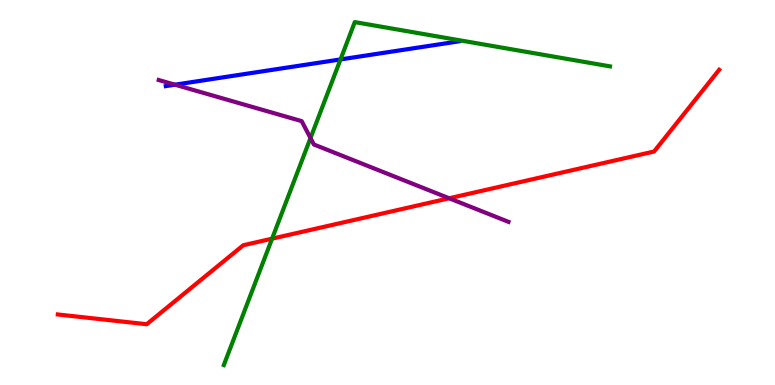[{'lines': ['blue', 'red'], 'intersections': []}, {'lines': ['green', 'red'], 'intersections': [{'x': 3.51, 'y': 3.8}]}, {'lines': ['purple', 'red'], 'intersections': [{'x': 5.8, 'y': 4.85}]}, {'lines': ['blue', 'green'], 'intersections': [{'x': 4.39, 'y': 8.46}]}, {'lines': ['blue', 'purple'], 'intersections': [{'x': 2.26, 'y': 7.8}]}, {'lines': ['green', 'purple'], 'intersections': [{'x': 4.01, 'y': 6.41}]}]